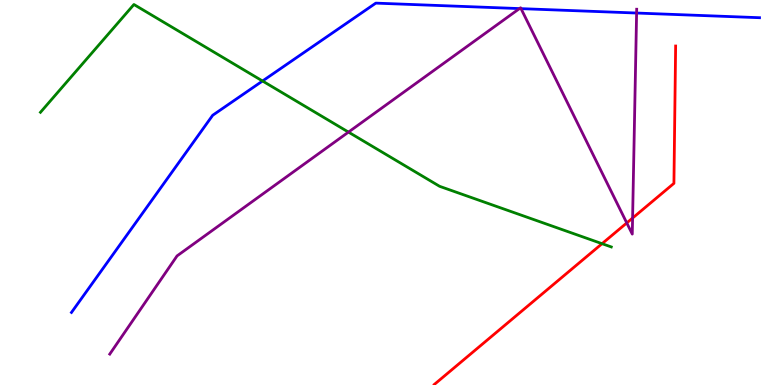[{'lines': ['blue', 'red'], 'intersections': []}, {'lines': ['green', 'red'], 'intersections': [{'x': 7.77, 'y': 3.67}]}, {'lines': ['purple', 'red'], 'intersections': [{'x': 8.09, 'y': 4.21}, {'x': 8.16, 'y': 4.34}]}, {'lines': ['blue', 'green'], 'intersections': [{'x': 3.39, 'y': 7.9}]}, {'lines': ['blue', 'purple'], 'intersections': [{'x': 6.7, 'y': 9.78}, {'x': 6.72, 'y': 9.78}, {'x': 8.21, 'y': 9.66}]}, {'lines': ['green', 'purple'], 'intersections': [{'x': 4.5, 'y': 6.57}]}]